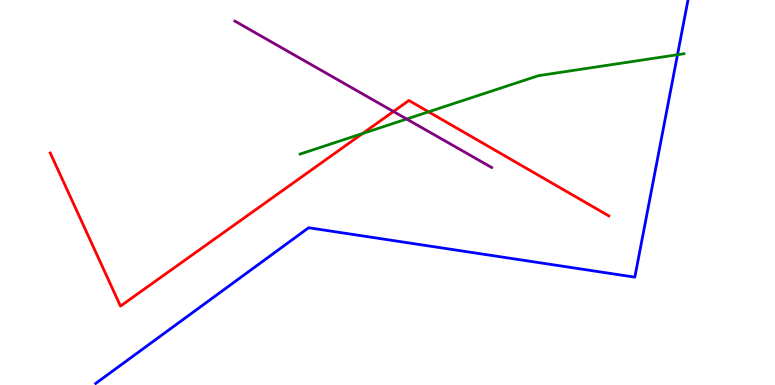[{'lines': ['blue', 'red'], 'intersections': []}, {'lines': ['green', 'red'], 'intersections': [{'x': 4.68, 'y': 6.53}, {'x': 5.53, 'y': 7.1}]}, {'lines': ['purple', 'red'], 'intersections': [{'x': 5.08, 'y': 7.1}]}, {'lines': ['blue', 'green'], 'intersections': [{'x': 8.74, 'y': 8.58}]}, {'lines': ['blue', 'purple'], 'intersections': []}, {'lines': ['green', 'purple'], 'intersections': [{'x': 5.25, 'y': 6.91}]}]